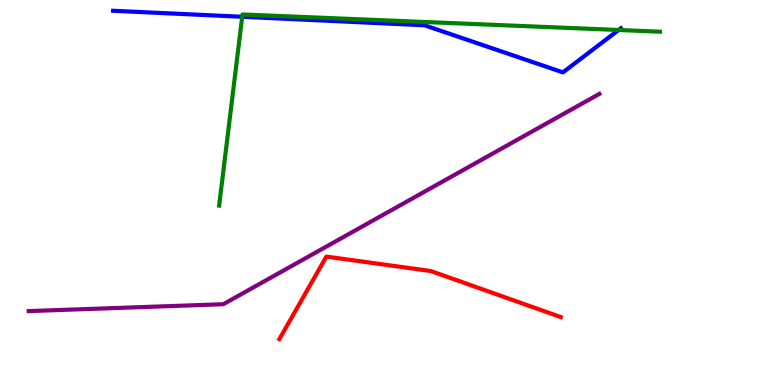[{'lines': ['blue', 'red'], 'intersections': []}, {'lines': ['green', 'red'], 'intersections': []}, {'lines': ['purple', 'red'], 'intersections': []}, {'lines': ['blue', 'green'], 'intersections': [{'x': 3.13, 'y': 9.56}, {'x': 7.98, 'y': 9.22}]}, {'lines': ['blue', 'purple'], 'intersections': []}, {'lines': ['green', 'purple'], 'intersections': []}]